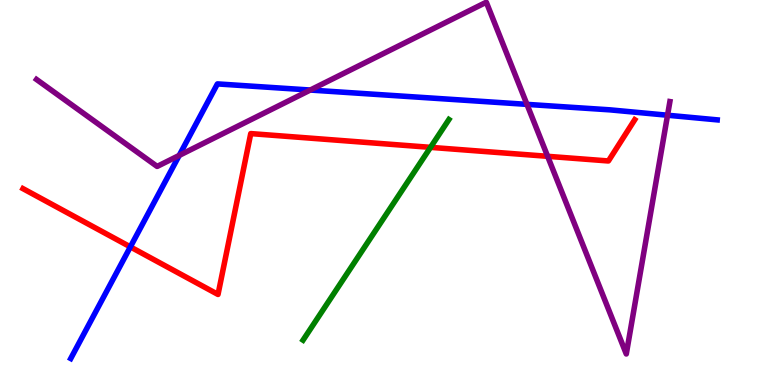[{'lines': ['blue', 'red'], 'intersections': [{'x': 1.68, 'y': 3.59}]}, {'lines': ['green', 'red'], 'intersections': [{'x': 5.56, 'y': 6.17}]}, {'lines': ['purple', 'red'], 'intersections': [{'x': 7.07, 'y': 5.94}]}, {'lines': ['blue', 'green'], 'intersections': []}, {'lines': ['blue', 'purple'], 'intersections': [{'x': 2.31, 'y': 5.96}, {'x': 4.0, 'y': 7.66}, {'x': 6.8, 'y': 7.29}, {'x': 8.61, 'y': 7.01}]}, {'lines': ['green', 'purple'], 'intersections': []}]